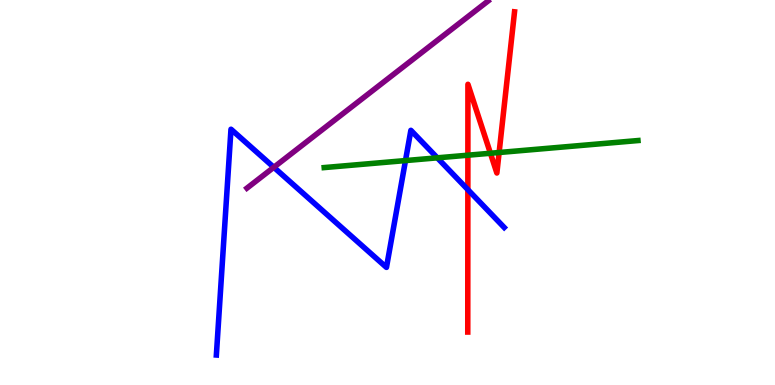[{'lines': ['blue', 'red'], 'intersections': [{'x': 6.04, 'y': 5.07}]}, {'lines': ['green', 'red'], 'intersections': [{'x': 6.04, 'y': 5.97}, {'x': 6.33, 'y': 6.02}, {'x': 6.44, 'y': 6.04}]}, {'lines': ['purple', 'red'], 'intersections': []}, {'lines': ['blue', 'green'], 'intersections': [{'x': 5.23, 'y': 5.83}, {'x': 5.64, 'y': 5.9}]}, {'lines': ['blue', 'purple'], 'intersections': [{'x': 3.53, 'y': 5.65}]}, {'lines': ['green', 'purple'], 'intersections': []}]